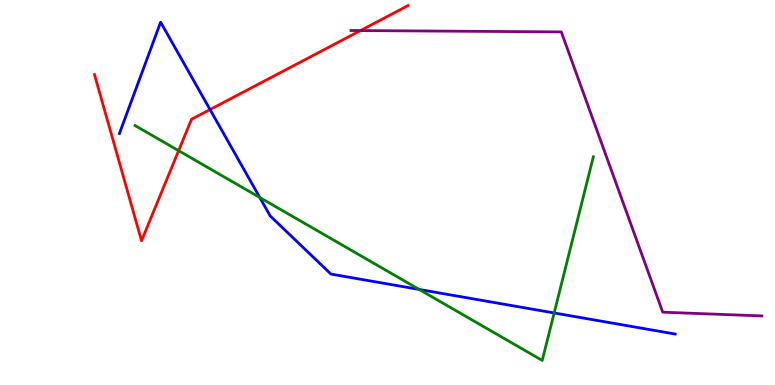[{'lines': ['blue', 'red'], 'intersections': [{'x': 2.71, 'y': 7.15}]}, {'lines': ['green', 'red'], 'intersections': [{'x': 2.3, 'y': 6.09}]}, {'lines': ['purple', 'red'], 'intersections': [{'x': 4.65, 'y': 9.21}]}, {'lines': ['blue', 'green'], 'intersections': [{'x': 3.35, 'y': 4.87}, {'x': 5.41, 'y': 2.48}, {'x': 7.15, 'y': 1.87}]}, {'lines': ['blue', 'purple'], 'intersections': []}, {'lines': ['green', 'purple'], 'intersections': []}]